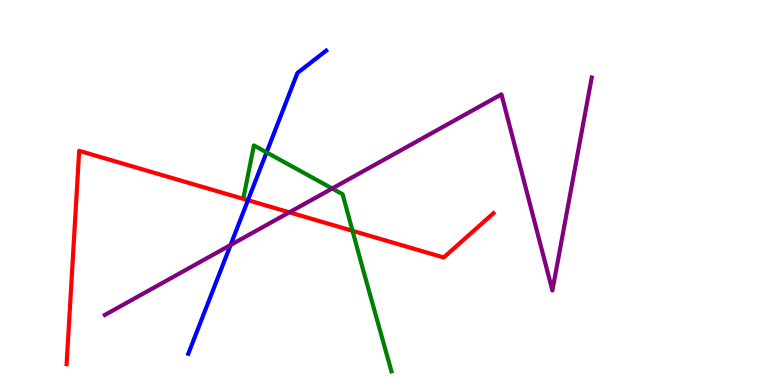[{'lines': ['blue', 'red'], 'intersections': [{'x': 3.2, 'y': 4.8}]}, {'lines': ['green', 'red'], 'intersections': [{'x': 4.55, 'y': 4.01}]}, {'lines': ['purple', 'red'], 'intersections': [{'x': 3.73, 'y': 4.49}]}, {'lines': ['blue', 'green'], 'intersections': [{'x': 3.44, 'y': 6.04}]}, {'lines': ['blue', 'purple'], 'intersections': [{'x': 2.97, 'y': 3.64}]}, {'lines': ['green', 'purple'], 'intersections': [{'x': 4.29, 'y': 5.1}]}]